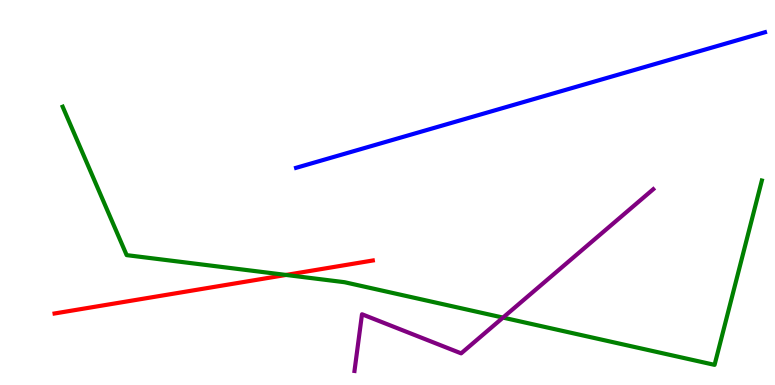[{'lines': ['blue', 'red'], 'intersections': []}, {'lines': ['green', 'red'], 'intersections': [{'x': 3.69, 'y': 2.86}]}, {'lines': ['purple', 'red'], 'intersections': []}, {'lines': ['blue', 'green'], 'intersections': []}, {'lines': ['blue', 'purple'], 'intersections': []}, {'lines': ['green', 'purple'], 'intersections': [{'x': 6.49, 'y': 1.75}]}]